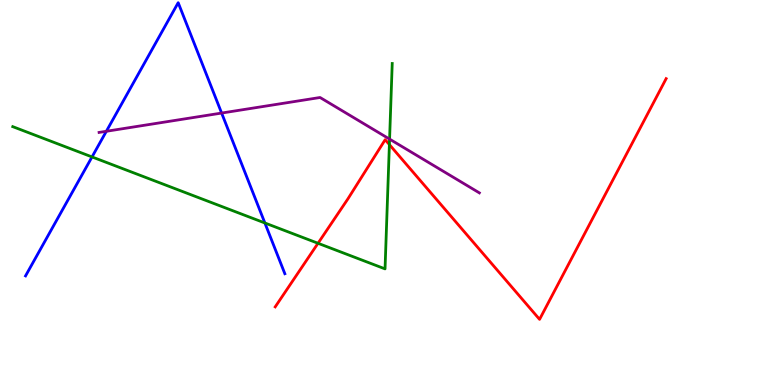[{'lines': ['blue', 'red'], 'intersections': []}, {'lines': ['green', 'red'], 'intersections': [{'x': 4.1, 'y': 3.68}, {'x': 5.02, 'y': 6.24}]}, {'lines': ['purple', 'red'], 'intersections': []}, {'lines': ['blue', 'green'], 'intersections': [{'x': 1.19, 'y': 5.92}, {'x': 3.42, 'y': 4.21}]}, {'lines': ['blue', 'purple'], 'intersections': [{'x': 1.37, 'y': 6.59}, {'x': 2.86, 'y': 7.06}]}, {'lines': ['green', 'purple'], 'intersections': [{'x': 5.03, 'y': 6.39}]}]